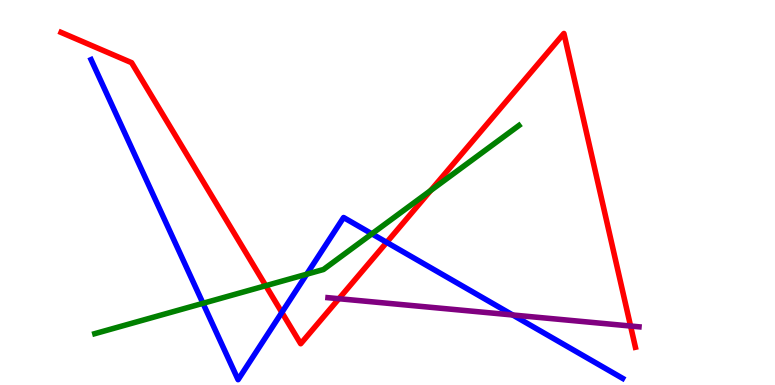[{'lines': ['blue', 'red'], 'intersections': [{'x': 3.64, 'y': 1.89}, {'x': 4.99, 'y': 3.7}]}, {'lines': ['green', 'red'], 'intersections': [{'x': 3.43, 'y': 2.58}, {'x': 5.56, 'y': 5.05}]}, {'lines': ['purple', 'red'], 'intersections': [{'x': 4.37, 'y': 2.24}, {'x': 8.14, 'y': 1.53}]}, {'lines': ['blue', 'green'], 'intersections': [{'x': 2.62, 'y': 2.12}, {'x': 3.96, 'y': 2.88}, {'x': 4.8, 'y': 3.93}]}, {'lines': ['blue', 'purple'], 'intersections': [{'x': 6.62, 'y': 1.82}]}, {'lines': ['green', 'purple'], 'intersections': []}]